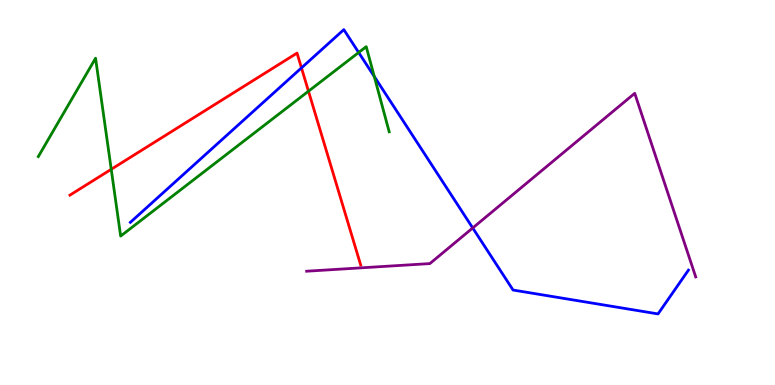[{'lines': ['blue', 'red'], 'intersections': [{'x': 3.89, 'y': 8.24}]}, {'lines': ['green', 'red'], 'intersections': [{'x': 1.44, 'y': 5.6}, {'x': 3.98, 'y': 7.63}]}, {'lines': ['purple', 'red'], 'intersections': []}, {'lines': ['blue', 'green'], 'intersections': [{'x': 4.63, 'y': 8.64}, {'x': 4.83, 'y': 8.01}]}, {'lines': ['blue', 'purple'], 'intersections': [{'x': 6.1, 'y': 4.08}]}, {'lines': ['green', 'purple'], 'intersections': []}]